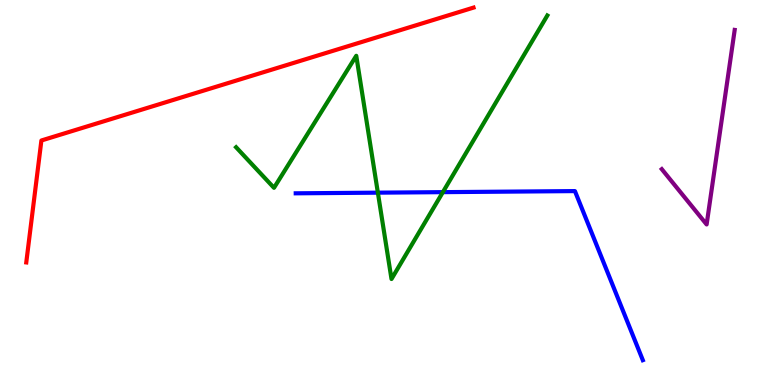[{'lines': ['blue', 'red'], 'intersections': []}, {'lines': ['green', 'red'], 'intersections': []}, {'lines': ['purple', 'red'], 'intersections': []}, {'lines': ['blue', 'green'], 'intersections': [{'x': 4.88, 'y': 5.0}, {'x': 5.71, 'y': 5.01}]}, {'lines': ['blue', 'purple'], 'intersections': []}, {'lines': ['green', 'purple'], 'intersections': []}]